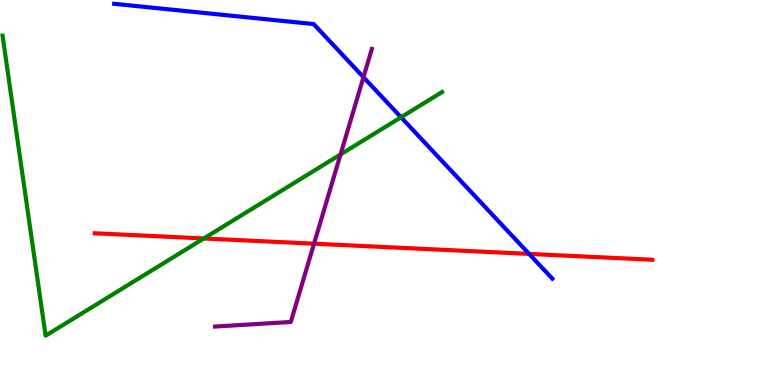[{'lines': ['blue', 'red'], 'intersections': [{'x': 6.83, 'y': 3.41}]}, {'lines': ['green', 'red'], 'intersections': [{'x': 2.63, 'y': 3.81}]}, {'lines': ['purple', 'red'], 'intersections': [{'x': 4.05, 'y': 3.67}]}, {'lines': ['blue', 'green'], 'intersections': [{'x': 5.17, 'y': 6.95}]}, {'lines': ['blue', 'purple'], 'intersections': [{'x': 4.69, 'y': 8.0}]}, {'lines': ['green', 'purple'], 'intersections': [{'x': 4.39, 'y': 5.99}]}]